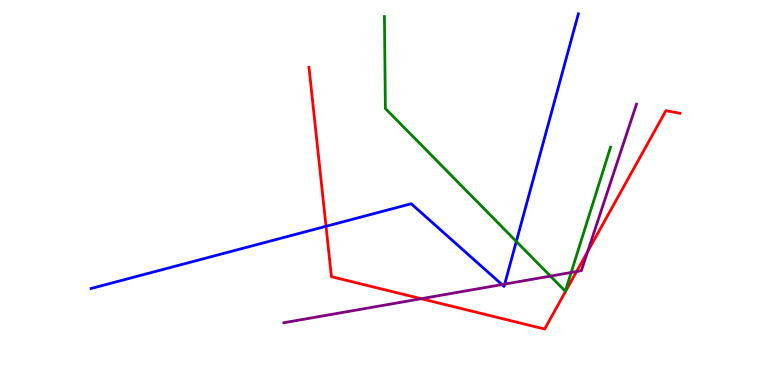[{'lines': ['blue', 'red'], 'intersections': [{'x': 4.21, 'y': 4.12}]}, {'lines': ['green', 'red'], 'intersections': []}, {'lines': ['purple', 'red'], 'intersections': [{'x': 5.43, 'y': 2.24}, {'x': 7.44, 'y': 2.95}, {'x': 7.58, 'y': 3.46}]}, {'lines': ['blue', 'green'], 'intersections': [{'x': 6.66, 'y': 3.73}]}, {'lines': ['blue', 'purple'], 'intersections': [{'x': 6.48, 'y': 2.61}, {'x': 6.51, 'y': 2.62}]}, {'lines': ['green', 'purple'], 'intersections': [{'x': 7.1, 'y': 2.83}, {'x': 7.37, 'y': 2.92}]}]